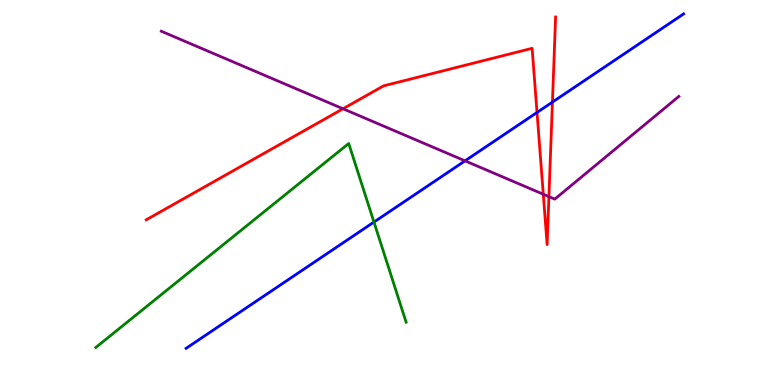[{'lines': ['blue', 'red'], 'intersections': [{'x': 6.93, 'y': 7.08}, {'x': 7.13, 'y': 7.35}]}, {'lines': ['green', 'red'], 'intersections': []}, {'lines': ['purple', 'red'], 'intersections': [{'x': 4.43, 'y': 7.17}, {'x': 7.01, 'y': 4.95}, {'x': 7.08, 'y': 4.89}]}, {'lines': ['blue', 'green'], 'intersections': [{'x': 4.83, 'y': 4.23}]}, {'lines': ['blue', 'purple'], 'intersections': [{'x': 6.0, 'y': 5.82}]}, {'lines': ['green', 'purple'], 'intersections': []}]